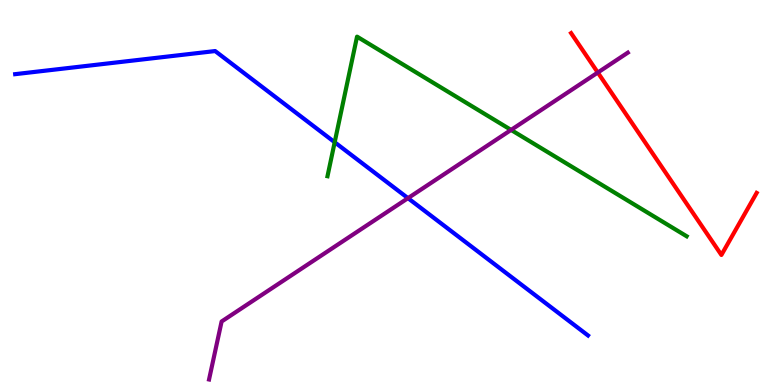[{'lines': ['blue', 'red'], 'intersections': []}, {'lines': ['green', 'red'], 'intersections': []}, {'lines': ['purple', 'red'], 'intersections': [{'x': 7.71, 'y': 8.12}]}, {'lines': ['blue', 'green'], 'intersections': [{'x': 4.32, 'y': 6.31}]}, {'lines': ['blue', 'purple'], 'intersections': [{'x': 5.26, 'y': 4.85}]}, {'lines': ['green', 'purple'], 'intersections': [{'x': 6.59, 'y': 6.63}]}]